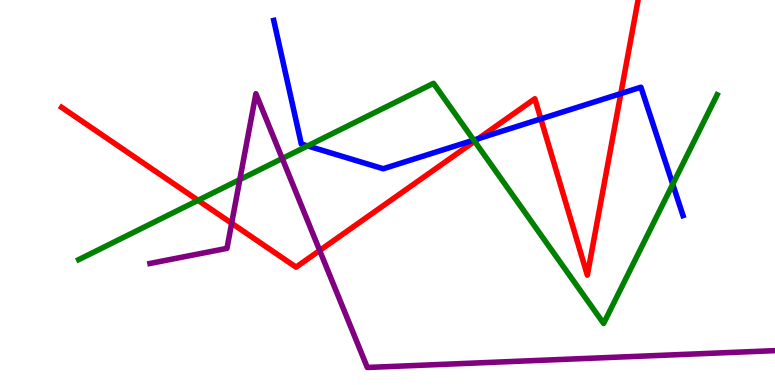[{'lines': ['blue', 'red'], 'intersections': [{'x': 6.17, 'y': 6.4}, {'x': 6.98, 'y': 6.91}, {'x': 8.01, 'y': 7.57}]}, {'lines': ['green', 'red'], 'intersections': [{'x': 2.56, 'y': 4.8}, {'x': 6.12, 'y': 6.33}]}, {'lines': ['purple', 'red'], 'intersections': [{'x': 2.99, 'y': 4.2}, {'x': 4.12, 'y': 3.49}]}, {'lines': ['blue', 'green'], 'intersections': [{'x': 3.97, 'y': 6.21}, {'x': 6.11, 'y': 6.36}, {'x': 8.68, 'y': 5.21}]}, {'lines': ['blue', 'purple'], 'intersections': []}, {'lines': ['green', 'purple'], 'intersections': [{'x': 3.09, 'y': 5.34}, {'x': 3.64, 'y': 5.88}]}]